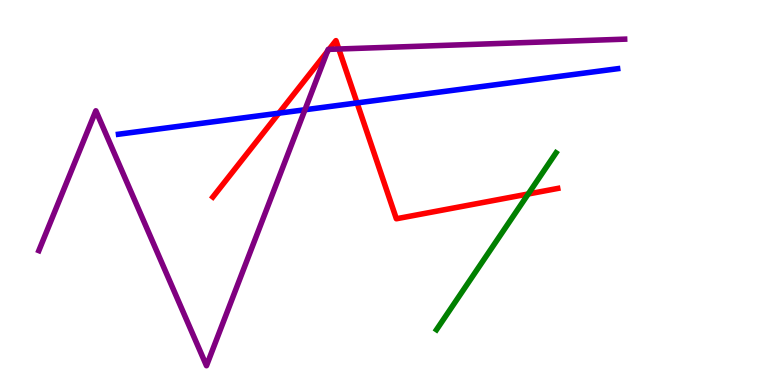[{'lines': ['blue', 'red'], 'intersections': [{'x': 3.6, 'y': 7.06}, {'x': 4.61, 'y': 7.33}]}, {'lines': ['green', 'red'], 'intersections': [{'x': 6.82, 'y': 4.96}]}, {'lines': ['purple', 'red'], 'intersections': [{'x': 4.22, 'y': 8.66}, {'x': 4.25, 'y': 8.72}, {'x': 4.37, 'y': 8.73}]}, {'lines': ['blue', 'green'], 'intersections': []}, {'lines': ['blue', 'purple'], 'intersections': [{'x': 3.93, 'y': 7.15}]}, {'lines': ['green', 'purple'], 'intersections': []}]